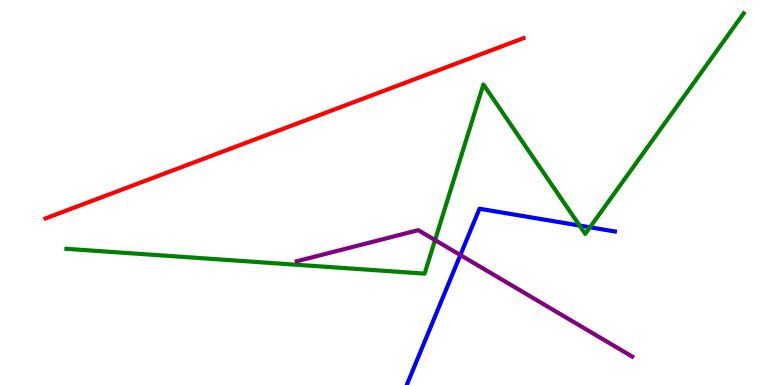[{'lines': ['blue', 'red'], 'intersections': []}, {'lines': ['green', 'red'], 'intersections': []}, {'lines': ['purple', 'red'], 'intersections': []}, {'lines': ['blue', 'green'], 'intersections': [{'x': 7.48, 'y': 4.14}, {'x': 7.61, 'y': 4.1}]}, {'lines': ['blue', 'purple'], 'intersections': [{'x': 5.94, 'y': 3.38}]}, {'lines': ['green', 'purple'], 'intersections': [{'x': 5.61, 'y': 3.76}]}]